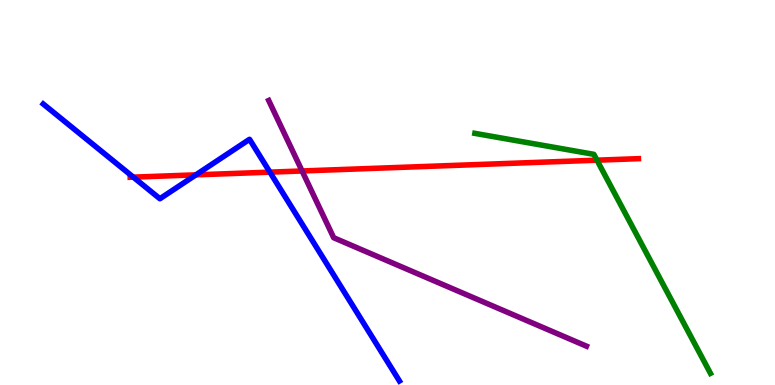[{'lines': ['blue', 'red'], 'intersections': [{'x': 1.72, 'y': 5.4}, {'x': 2.53, 'y': 5.46}, {'x': 3.48, 'y': 5.53}]}, {'lines': ['green', 'red'], 'intersections': [{'x': 7.7, 'y': 5.84}]}, {'lines': ['purple', 'red'], 'intersections': [{'x': 3.9, 'y': 5.56}]}, {'lines': ['blue', 'green'], 'intersections': []}, {'lines': ['blue', 'purple'], 'intersections': []}, {'lines': ['green', 'purple'], 'intersections': []}]